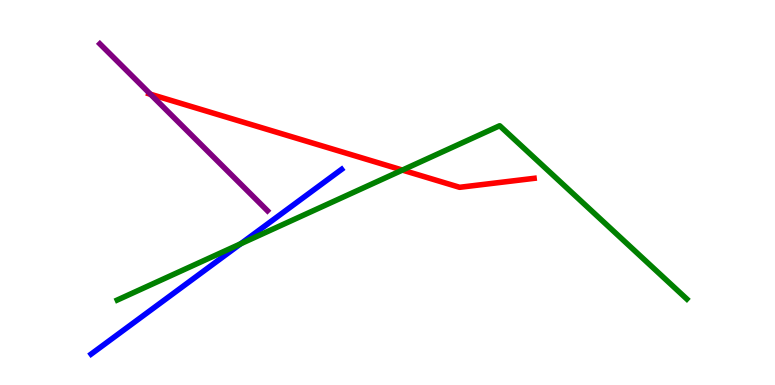[{'lines': ['blue', 'red'], 'intersections': []}, {'lines': ['green', 'red'], 'intersections': [{'x': 5.19, 'y': 5.58}]}, {'lines': ['purple', 'red'], 'intersections': [{'x': 1.94, 'y': 7.55}]}, {'lines': ['blue', 'green'], 'intersections': [{'x': 3.11, 'y': 3.67}]}, {'lines': ['blue', 'purple'], 'intersections': []}, {'lines': ['green', 'purple'], 'intersections': []}]